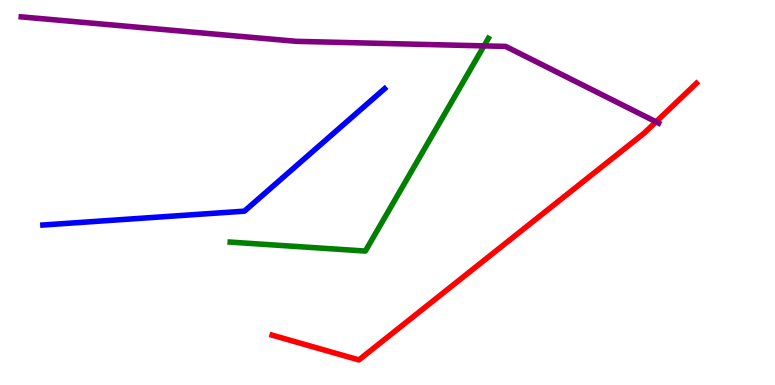[{'lines': ['blue', 'red'], 'intersections': []}, {'lines': ['green', 'red'], 'intersections': []}, {'lines': ['purple', 'red'], 'intersections': [{'x': 8.46, 'y': 6.84}]}, {'lines': ['blue', 'green'], 'intersections': []}, {'lines': ['blue', 'purple'], 'intersections': []}, {'lines': ['green', 'purple'], 'intersections': [{'x': 6.25, 'y': 8.81}]}]